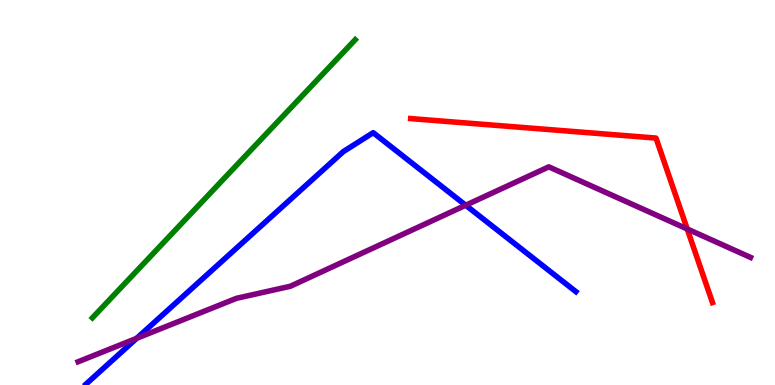[{'lines': ['blue', 'red'], 'intersections': []}, {'lines': ['green', 'red'], 'intersections': []}, {'lines': ['purple', 'red'], 'intersections': [{'x': 8.87, 'y': 4.05}]}, {'lines': ['blue', 'green'], 'intersections': []}, {'lines': ['blue', 'purple'], 'intersections': [{'x': 1.76, 'y': 1.21}, {'x': 6.01, 'y': 4.67}]}, {'lines': ['green', 'purple'], 'intersections': []}]